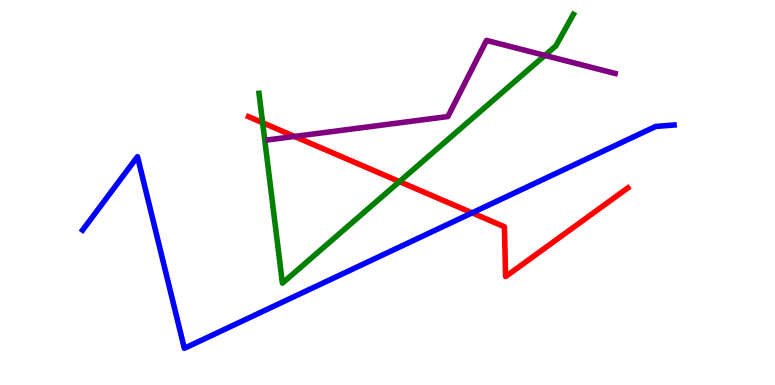[{'lines': ['blue', 'red'], 'intersections': [{'x': 6.09, 'y': 4.47}]}, {'lines': ['green', 'red'], 'intersections': [{'x': 3.39, 'y': 6.81}, {'x': 5.15, 'y': 5.28}]}, {'lines': ['purple', 'red'], 'intersections': [{'x': 3.8, 'y': 6.46}]}, {'lines': ['blue', 'green'], 'intersections': []}, {'lines': ['blue', 'purple'], 'intersections': []}, {'lines': ['green', 'purple'], 'intersections': [{'x': 7.03, 'y': 8.56}]}]